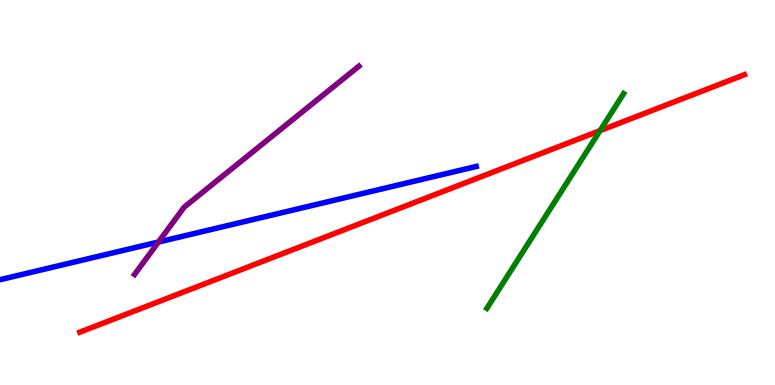[{'lines': ['blue', 'red'], 'intersections': []}, {'lines': ['green', 'red'], 'intersections': [{'x': 7.74, 'y': 6.61}]}, {'lines': ['purple', 'red'], 'intersections': []}, {'lines': ['blue', 'green'], 'intersections': []}, {'lines': ['blue', 'purple'], 'intersections': [{'x': 2.04, 'y': 3.71}]}, {'lines': ['green', 'purple'], 'intersections': []}]